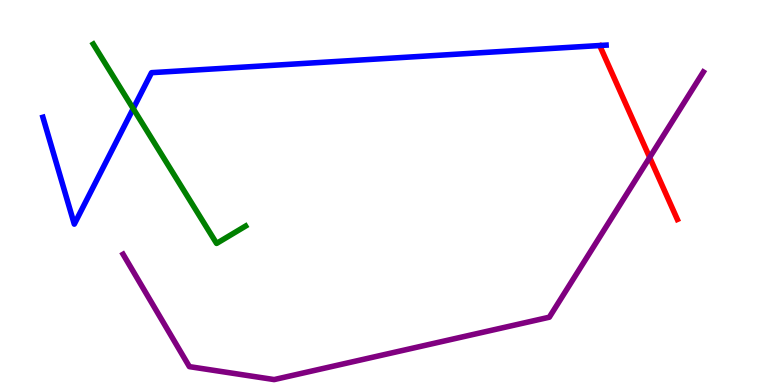[{'lines': ['blue', 'red'], 'intersections': []}, {'lines': ['green', 'red'], 'intersections': []}, {'lines': ['purple', 'red'], 'intersections': [{'x': 8.38, 'y': 5.91}]}, {'lines': ['blue', 'green'], 'intersections': [{'x': 1.72, 'y': 7.18}]}, {'lines': ['blue', 'purple'], 'intersections': []}, {'lines': ['green', 'purple'], 'intersections': []}]